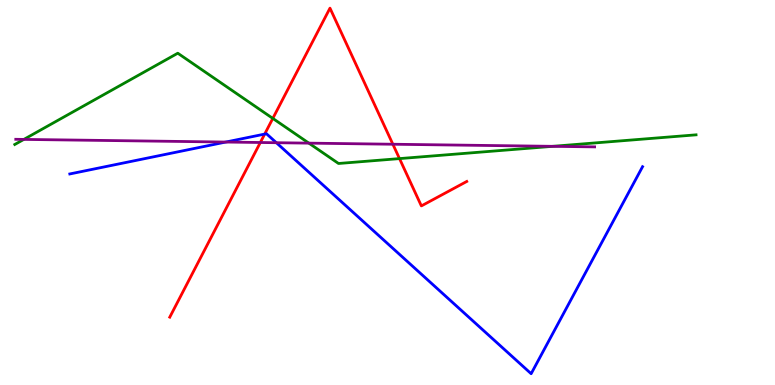[{'lines': ['blue', 'red'], 'intersections': [{'x': 3.42, 'y': 6.52}]}, {'lines': ['green', 'red'], 'intersections': [{'x': 3.52, 'y': 6.92}, {'x': 5.15, 'y': 5.88}]}, {'lines': ['purple', 'red'], 'intersections': [{'x': 3.36, 'y': 6.3}, {'x': 5.07, 'y': 6.25}]}, {'lines': ['blue', 'green'], 'intersections': []}, {'lines': ['blue', 'purple'], 'intersections': [{'x': 2.91, 'y': 6.31}, {'x': 3.57, 'y': 6.29}]}, {'lines': ['green', 'purple'], 'intersections': [{'x': 0.308, 'y': 6.38}, {'x': 3.99, 'y': 6.28}, {'x': 7.13, 'y': 6.2}]}]